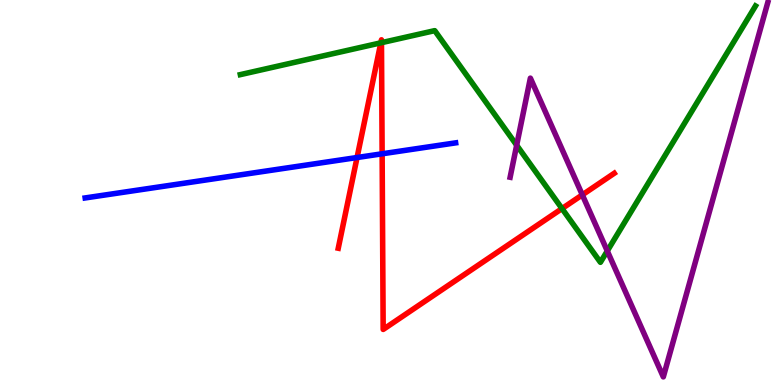[{'lines': ['blue', 'red'], 'intersections': [{'x': 4.61, 'y': 5.91}, {'x': 4.93, 'y': 6.01}]}, {'lines': ['green', 'red'], 'intersections': [{'x': 4.91, 'y': 8.89}, {'x': 4.92, 'y': 8.89}, {'x': 7.25, 'y': 4.58}]}, {'lines': ['purple', 'red'], 'intersections': [{'x': 7.51, 'y': 4.94}]}, {'lines': ['blue', 'green'], 'intersections': []}, {'lines': ['blue', 'purple'], 'intersections': []}, {'lines': ['green', 'purple'], 'intersections': [{'x': 6.67, 'y': 6.23}, {'x': 7.84, 'y': 3.48}]}]